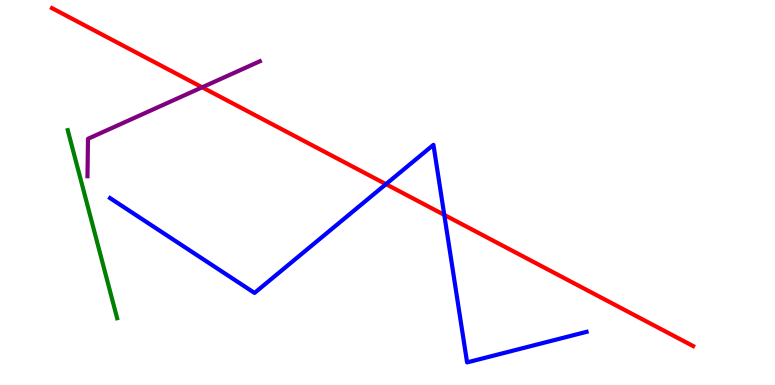[{'lines': ['blue', 'red'], 'intersections': [{'x': 4.98, 'y': 5.22}, {'x': 5.73, 'y': 4.42}]}, {'lines': ['green', 'red'], 'intersections': []}, {'lines': ['purple', 'red'], 'intersections': [{'x': 2.61, 'y': 7.73}]}, {'lines': ['blue', 'green'], 'intersections': []}, {'lines': ['blue', 'purple'], 'intersections': []}, {'lines': ['green', 'purple'], 'intersections': []}]